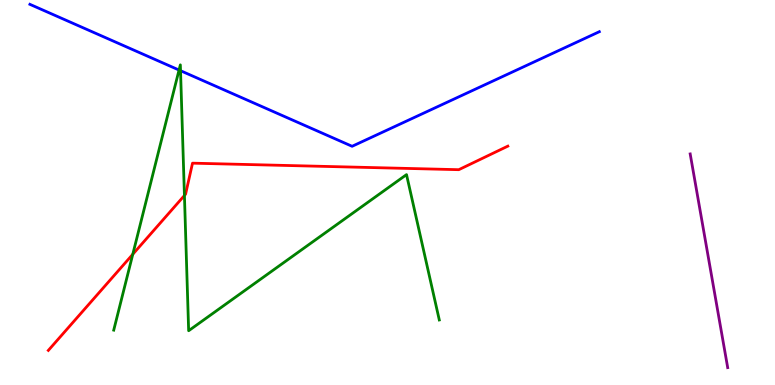[{'lines': ['blue', 'red'], 'intersections': []}, {'lines': ['green', 'red'], 'intersections': [{'x': 1.71, 'y': 3.4}, {'x': 2.38, 'y': 4.92}]}, {'lines': ['purple', 'red'], 'intersections': []}, {'lines': ['blue', 'green'], 'intersections': [{'x': 2.31, 'y': 8.18}, {'x': 2.33, 'y': 8.16}]}, {'lines': ['blue', 'purple'], 'intersections': []}, {'lines': ['green', 'purple'], 'intersections': []}]